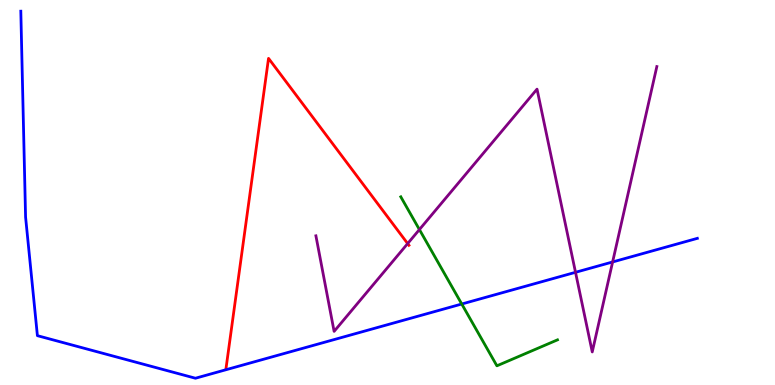[{'lines': ['blue', 'red'], 'intersections': []}, {'lines': ['green', 'red'], 'intersections': []}, {'lines': ['purple', 'red'], 'intersections': [{'x': 5.26, 'y': 3.67}]}, {'lines': ['blue', 'green'], 'intersections': [{'x': 5.96, 'y': 2.1}]}, {'lines': ['blue', 'purple'], 'intersections': [{'x': 7.43, 'y': 2.93}, {'x': 7.9, 'y': 3.2}]}, {'lines': ['green', 'purple'], 'intersections': [{'x': 5.41, 'y': 4.04}]}]